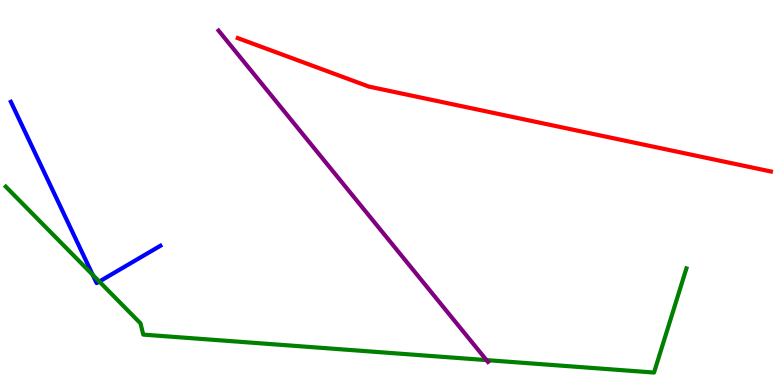[{'lines': ['blue', 'red'], 'intersections': []}, {'lines': ['green', 'red'], 'intersections': []}, {'lines': ['purple', 'red'], 'intersections': []}, {'lines': ['blue', 'green'], 'intersections': [{'x': 1.2, 'y': 2.86}, {'x': 1.28, 'y': 2.69}]}, {'lines': ['blue', 'purple'], 'intersections': []}, {'lines': ['green', 'purple'], 'intersections': [{'x': 6.28, 'y': 0.647}]}]